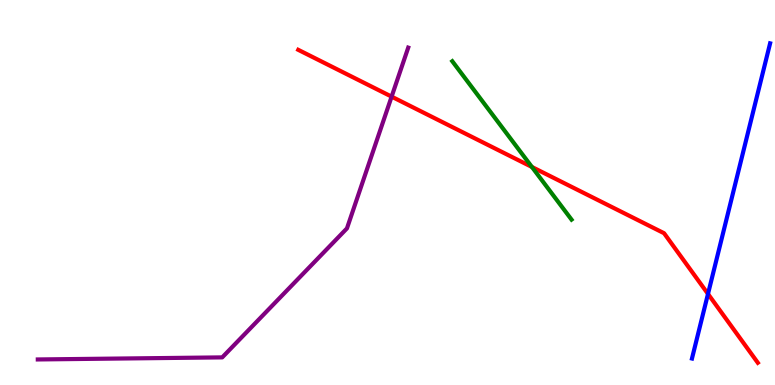[{'lines': ['blue', 'red'], 'intersections': [{'x': 9.14, 'y': 2.37}]}, {'lines': ['green', 'red'], 'intersections': [{'x': 6.86, 'y': 5.66}]}, {'lines': ['purple', 'red'], 'intersections': [{'x': 5.05, 'y': 7.49}]}, {'lines': ['blue', 'green'], 'intersections': []}, {'lines': ['blue', 'purple'], 'intersections': []}, {'lines': ['green', 'purple'], 'intersections': []}]